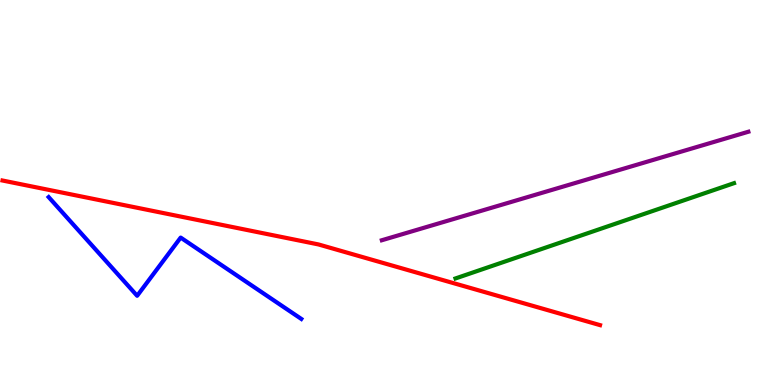[{'lines': ['blue', 'red'], 'intersections': []}, {'lines': ['green', 'red'], 'intersections': []}, {'lines': ['purple', 'red'], 'intersections': []}, {'lines': ['blue', 'green'], 'intersections': []}, {'lines': ['blue', 'purple'], 'intersections': []}, {'lines': ['green', 'purple'], 'intersections': []}]